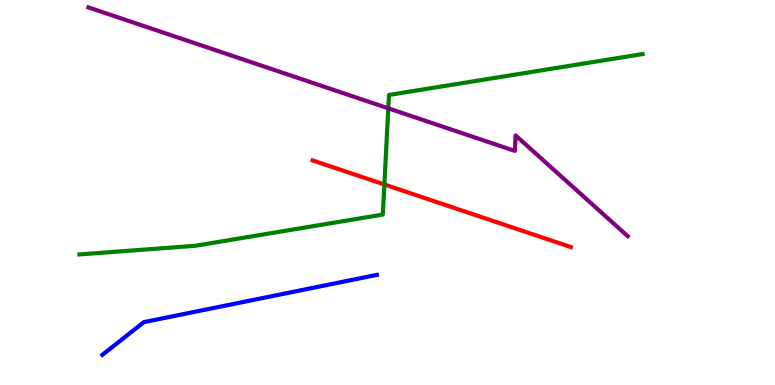[{'lines': ['blue', 'red'], 'intersections': []}, {'lines': ['green', 'red'], 'intersections': [{'x': 4.96, 'y': 5.21}]}, {'lines': ['purple', 'red'], 'intersections': []}, {'lines': ['blue', 'green'], 'intersections': []}, {'lines': ['blue', 'purple'], 'intersections': []}, {'lines': ['green', 'purple'], 'intersections': [{'x': 5.01, 'y': 7.19}]}]